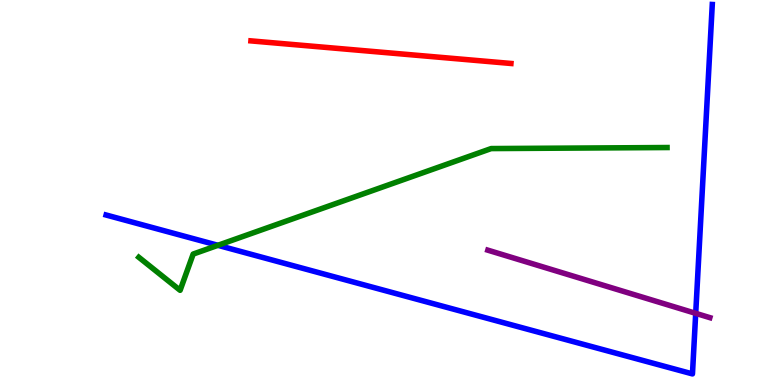[{'lines': ['blue', 'red'], 'intersections': []}, {'lines': ['green', 'red'], 'intersections': []}, {'lines': ['purple', 'red'], 'intersections': []}, {'lines': ['blue', 'green'], 'intersections': [{'x': 2.81, 'y': 3.63}]}, {'lines': ['blue', 'purple'], 'intersections': [{'x': 8.98, 'y': 1.86}]}, {'lines': ['green', 'purple'], 'intersections': []}]